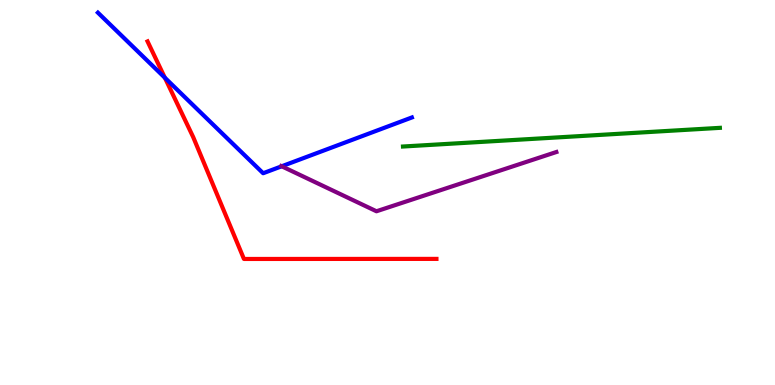[{'lines': ['blue', 'red'], 'intersections': [{'x': 2.13, 'y': 7.98}]}, {'lines': ['green', 'red'], 'intersections': []}, {'lines': ['purple', 'red'], 'intersections': []}, {'lines': ['blue', 'green'], 'intersections': []}, {'lines': ['blue', 'purple'], 'intersections': [{'x': 3.63, 'y': 5.68}]}, {'lines': ['green', 'purple'], 'intersections': []}]